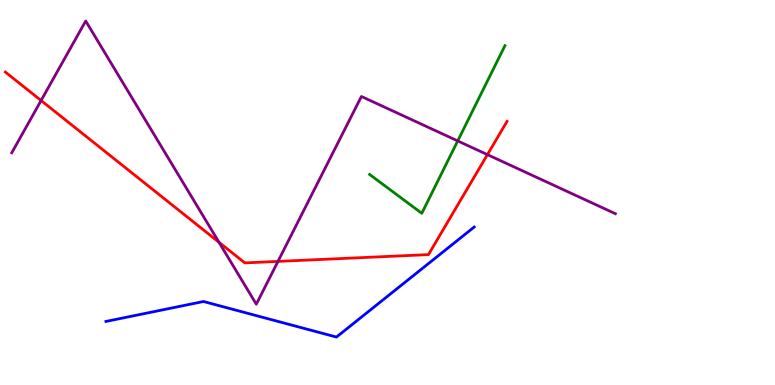[{'lines': ['blue', 'red'], 'intersections': []}, {'lines': ['green', 'red'], 'intersections': []}, {'lines': ['purple', 'red'], 'intersections': [{'x': 0.53, 'y': 7.39}, {'x': 2.83, 'y': 3.71}, {'x': 3.59, 'y': 3.21}, {'x': 6.29, 'y': 5.98}]}, {'lines': ['blue', 'green'], 'intersections': []}, {'lines': ['blue', 'purple'], 'intersections': []}, {'lines': ['green', 'purple'], 'intersections': [{'x': 5.91, 'y': 6.34}]}]